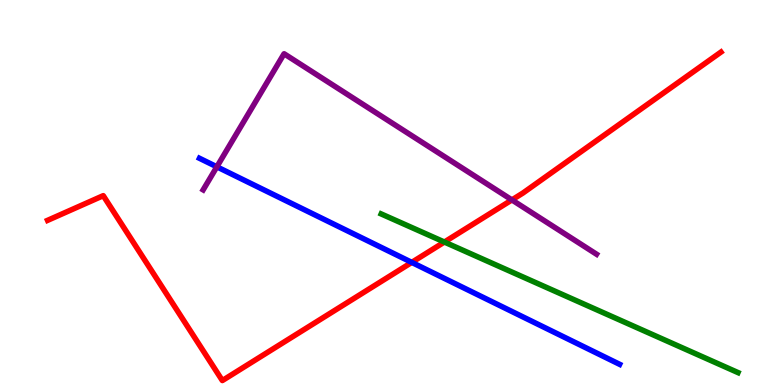[{'lines': ['blue', 'red'], 'intersections': [{'x': 5.31, 'y': 3.18}]}, {'lines': ['green', 'red'], 'intersections': [{'x': 5.73, 'y': 3.71}]}, {'lines': ['purple', 'red'], 'intersections': [{'x': 6.61, 'y': 4.81}]}, {'lines': ['blue', 'green'], 'intersections': []}, {'lines': ['blue', 'purple'], 'intersections': [{'x': 2.8, 'y': 5.67}]}, {'lines': ['green', 'purple'], 'intersections': []}]